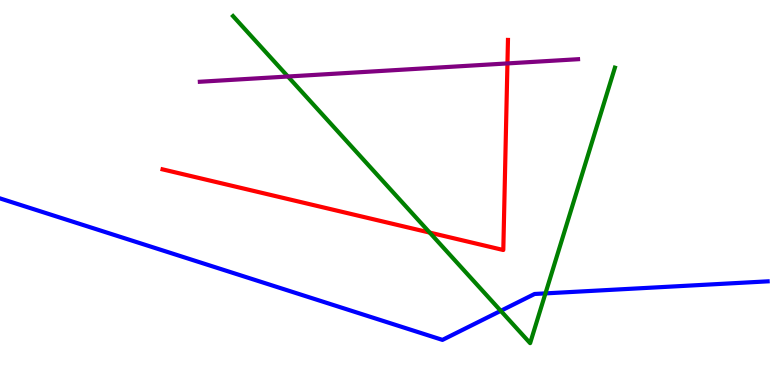[{'lines': ['blue', 'red'], 'intersections': []}, {'lines': ['green', 'red'], 'intersections': [{'x': 5.54, 'y': 3.96}]}, {'lines': ['purple', 'red'], 'intersections': [{'x': 6.55, 'y': 8.35}]}, {'lines': ['blue', 'green'], 'intersections': [{'x': 6.46, 'y': 1.93}, {'x': 7.04, 'y': 2.38}]}, {'lines': ['blue', 'purple'], 'intersections': []}, {'lines': ['green', 'purple'], 'intersections': [{'x': 3.71, 'y': 8.01}]}]